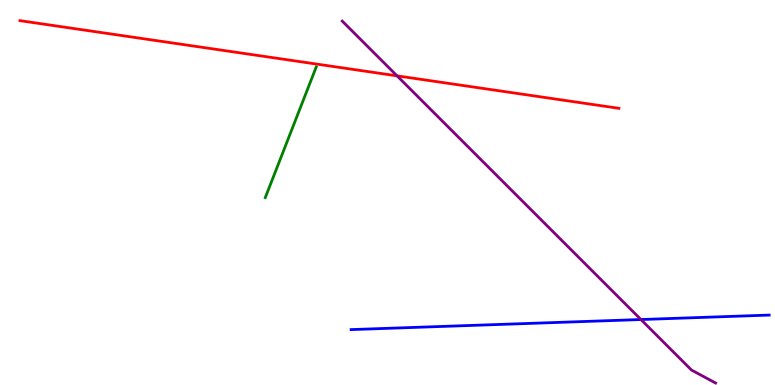[{'lines': ['blue', 'red'], 'intersections': []}, {'lines': ['green', 'red'], 'intersections': []}, {'lines': ['purple', 'red'], 'intersections': [{'x': 5.12, 'y': 8.03}]}, {'lines': ['blue', 'green'], 'intersections': []}, {'lines': ['blue', 'purple'], 'intersections': [{'x': 8.27, 'y': 1.7}]}, {'lines': ['green', 'purple'], 'intersections': []}]